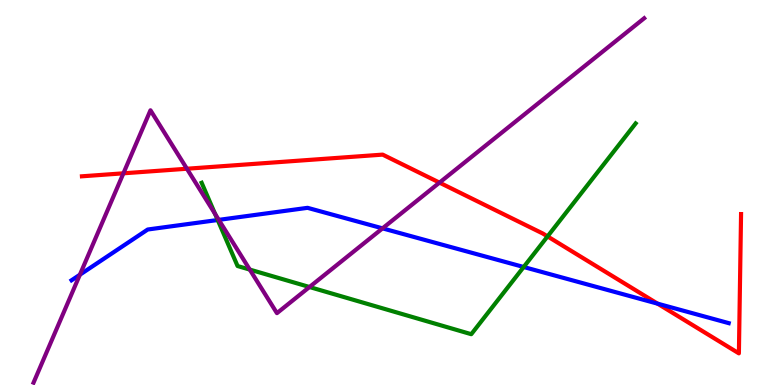[{'lines': ['blue', 'red'], 'intersections': [{'x': 8.48, 'y': 2.11}]}, {'lines': ['green', 'red'], 'intersections': [{'x': 7.07, 'y': 3.86}]}, {'lines': ['purple', 'red'], 'intersections': [{'x': 1.59, 'y': 5.5}, {'x': 2.41, 'y': 5.62}, {'x': 5.67, 'y': 5.26}]}, {'lines': ['blue', 'green'], 'intersections': [{'x': 2.81, 'y': 4.29}, {'x': 6.76, 'y': 3.06}]}, {'lines': ['blue', 'purple'], 'intersections': [{'x': 1.03, 'y': 2.86}, {'x': 2.82, 'y': 4.29}, {'x': 4.94, 'y': 4.07}]}, {'lines': ['green', 'purple'], 'intersections': [{'x': 2.78, 'y': 4.44}, {'x': 3.22, 'y': 3.0}, {'x': 3.99, 'y': 2.55}]}]